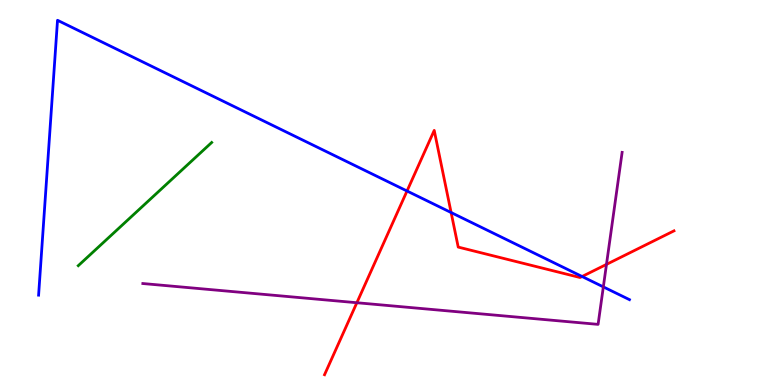[{'lines': ['blue', 'red'], 'intersections': [{'x': 5.25, 'y': 5.04}, {'x': 5.82, 'y': 4.48}, {'x': 7.51, 'y': 2.82}]}, {'lines': ['green', 'red'], 'intersections': []}, {'lines': ['purple', 'red'], 'intersections': [{'x': 4.6, 'y': 2.14}, {'x': 7.83, 'y': 3.13}]}, {'lines': ['blue', 'green'], 'intersections': []}, {'lines': ['blue', 'purple'], 'intersections': [{'x': 7.78, 'y': 2.55}]}, {'lines': ['green', 'purple'], 'intersections': []}]